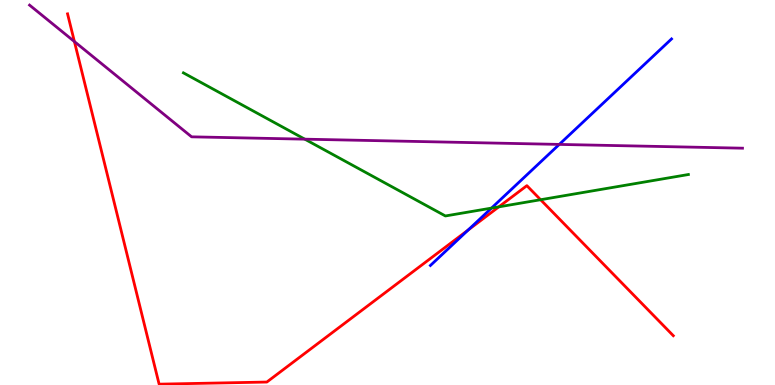[{'lines': ['blue', 'red'], 'intersections': [{'x': 6.04, 'y': 4.03}]}, {'lines': ['green', 'red'], 'intersections': [{'x': 6.44, 'y': 4.63}, {'x': 6.98, 'y': 4.81}]}, {'lines': ['purple', 'red'], 'intersections': [{'x': 0.96, 'y': 8.92}]}, {'lines': ['blue', 'green'], 'intersections': [{'x': 6.34, 'y': 4.59}]}, {'lines': ['blue', 'purple'], 'intersections': [{'x': 7.22, 'y': 6.25}]}, {'lines': ['green', 'purple'], 'intersections': [{'x': 3.93, 'y': 6.39}]}]